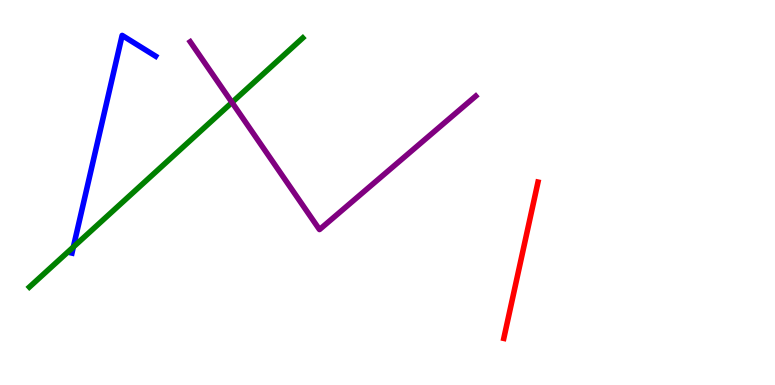[{'lines': ['blue', 'red'], 'intersections': []}, {'lines': ['green', 'red'], 'intersections': []}, {'lines': ['purple', 'red'], 'intersections': []}, {'lines': ['blue', 'green'], 'intersections': [{'x': 0.947, 'y': 3.58}]}, {'lines': ['blue', 'purple'], 'intersections': []}, {'lines': ['green', 'purple'], 'intersections': [{'x': 2.99, 'y': 7.34}]}]